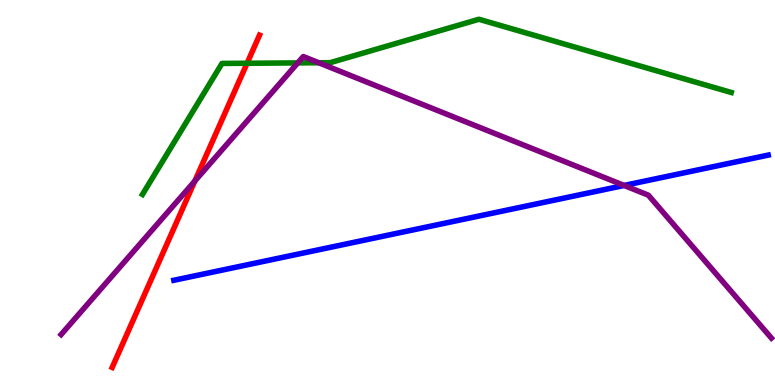[{'lines': ['blue', 'red'], 'intersections': []}, {'lines': ['green', 'red'], 'intersections': [{'x': 3.19, 'y': 8.36}]}, {'lines': ['purple', 'red'], 'intersections': [{'x': 2.51, 'y': 5.3}]}, {'lines': ['blue', 'green'], 'intersections': []}, {'lines': ['blue', 'purple'], 'intersections': [{'x': 8.05, 'y': 5.18}]}, {'lines': ['green', 'purple'], 'intersections': [{'x': 3.84, 'y': 8.37}, {'x': 4.11, 'y': 8.37}]}]